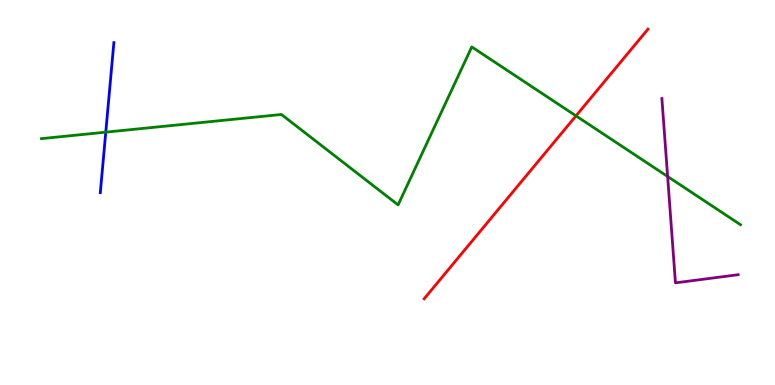[{'lines': ['blue', 'red'], 'intersections': []}, {'lines': ['green', 'red'], 'intersections': [{'x': 7.43, 'y': 6.99}]}, {'lines': ['purple', 'red'], 'intersections': []}, {'lines': ['blue', 'green'], 'intersections': [{'x': 1.36, 'y': 6.57}]}, {'lines': ['blue', 'purple'], 'intersections': []}, {'lines': ['green', 'purple'], 'intersections': [{'x': 8.61, 'y': 5.42}]}]